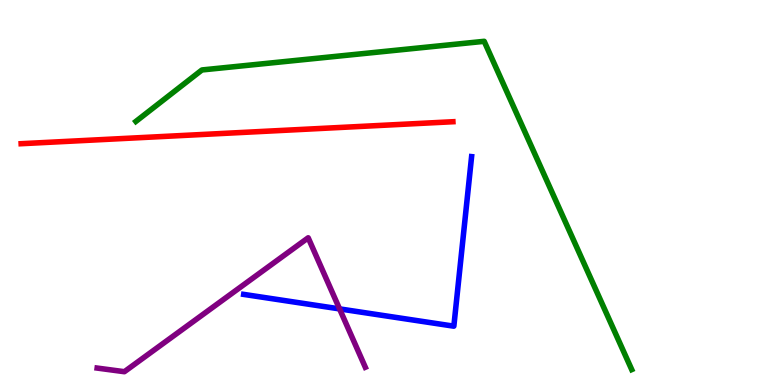[{'lines': ['blue', 'red'], 'intersections': []}, {'lines': ['green', 'red'], 'intersections': []}, {'lines': ['purple', 'red'], 'intersections': []}, {'lines': ['blue', 'green'], 'intersections': []}, {'lines': ['blue', 'purple'], 'intersections': [{'x': 4.38, 'y': 1.98}]}, {'lines': ['green', 'purple'], 'intersections': []}]